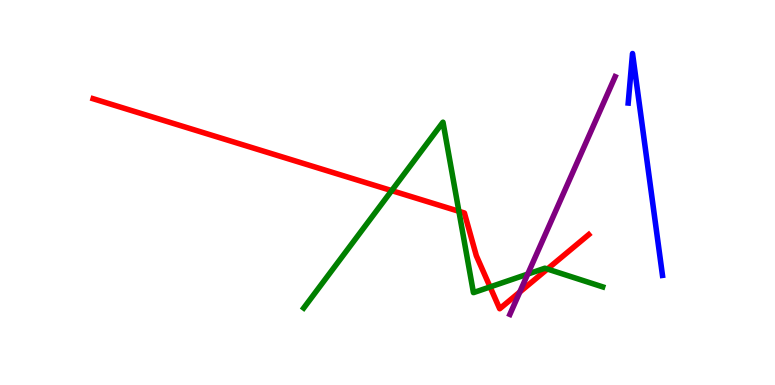[{'lines': ['blue', 'red'], 'intersections': []}, {'lines': ['green', 'red'], 'intersections': [{'x': 5.05, 'y': 5.05}, {'x': 5.92, 'y': 4.51}, {'x': 6.32, 'y': 2.55}, {'x': 7.06, 'y': 3.01}]}, {'lines': ['purple', 'red'], 'intersections': [{'x': 6.71, 'y': 2.42}]}, {'lines': ['blue', 'green'], 'intersections': []}, {'lines': ['blue', 'purple'], 'intersections': []}, {'lines': ['green', 'purple'], 'intersections': [{'x': 6.81, 'y': 2.88}]}]